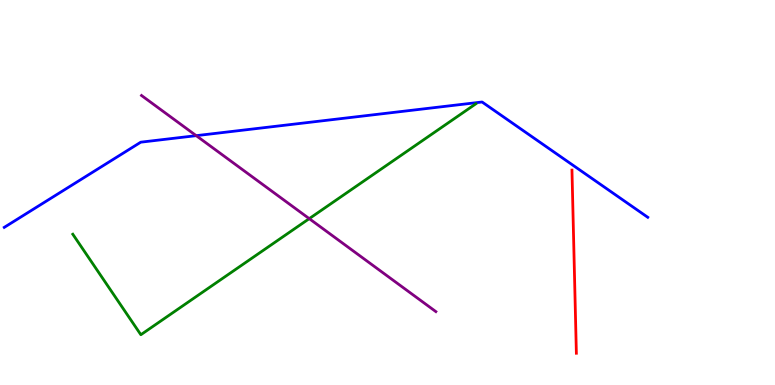[{'lines': ['blue', 'red'], 'intersections': []}, {'lines': ['green', 'red'], 'intersections': []}, {'lines': ['purple', 'red'], 'intersections': []}, {'lines': ['blue', 'green'], 'intersections': []}, {'lines': ['blue', 'purple'], 'intersections': [{'x': 2.53, 'y': 6.48}]}, {'lines': ['green', 'purple'], 'intersections': [{'x': 3.99, 'y': 4.32}]}]